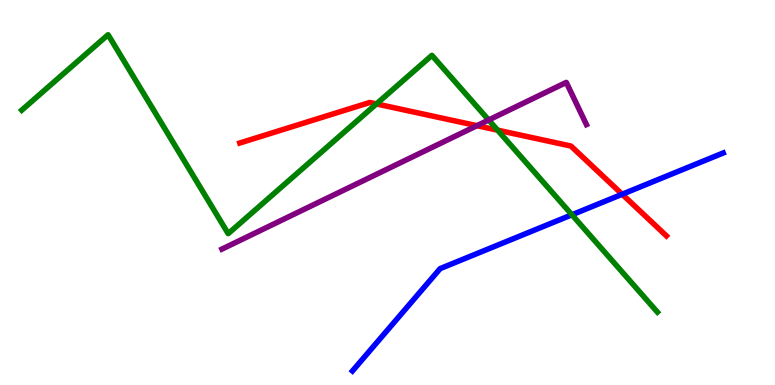[{'lines': ['blue', 'red'], 'intersections': [{'x': 8.03, 'y': 4.95}]}, {'lines': ['green', 'red'], 'intersections': [{'x': 4.86, 'y': 7.3}, {'x': 6.42, 'y': 6.62}]}, {'lines': ['purple', 'red'], 'intersections': [{'x': 6.15, 'y': 6.74}]}, {'lines': ['blue', 'green'], 'intersections': [{'x': 7.38, 'y': 4.42}]}, {'lines': ['blue', 'purple'], 'intersections': []}, {'lines': ['green', 'purple'], 'intersections': [{'x': 6.31, 'y': 6.88}]}]